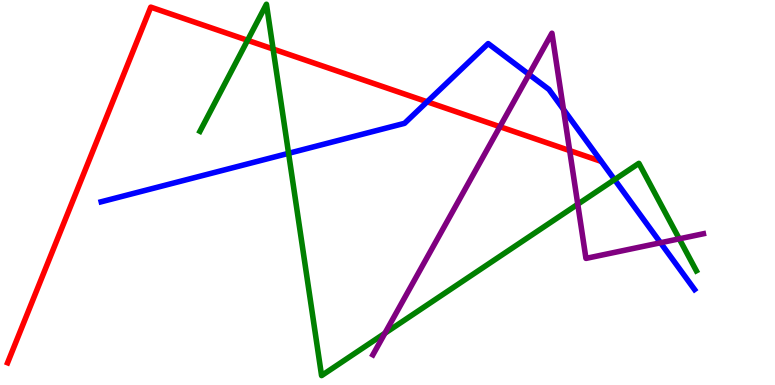[{'lines': ['blue', 'red'], 'intersections': [{'x': 5.51, 'y': 7.36}]}, {'lines': ['green', 'red'], 'intersections': [{'x': 3.19, 'y': 8.95}, {'x': 3.52, 'y': 8.73}]}, {'lines': ['purple', 'red'], 'intersections': [{'x': 6.45, 'y': 6.71}, {'x': 7.35, 'y': 6.09}]}, {'lines': ['blue', 'green'], 'intersections': [{'x': 3.72, 'y': 6.02}, {'x': 7.93, 'y': 5.33}]}, {'lines': ['blue', 'purple'], 'intersections': [{'x': 6.83, 'y': 8.07}, {'x': 7.27, 'y': 7.16}, {'x': 8.52, 'y': 3.69}]}, {'lines': ['green', 'purple'], 'intersections': [{'x': 4.97, 'y': 1.34}, {'x': 7.46, 'y': 4.7}, {'x': 8.76, 'y': 3.8}]}]